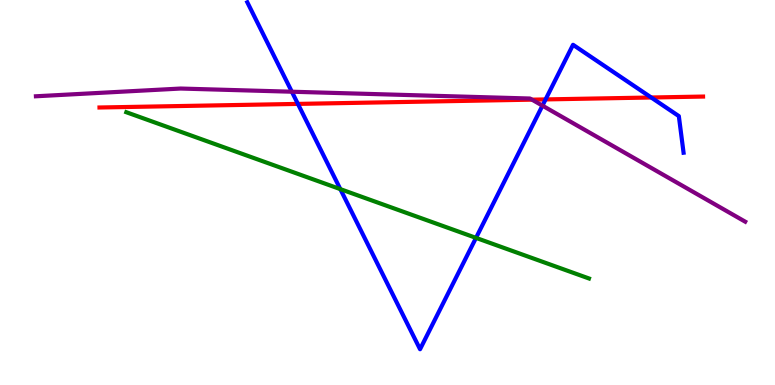[{'lines': ['blue', 'red'], 'intersections': [{'x': 3.84, 'y': 7.3}, {'x': 7.04, 'y': 7.42}, {'x': 8.4, 'y': 7.47}]}, {'lines': ['green', 'red'], 'intersections': []}, {'lines': ['purple', 'red'], 'intersections': [{'x': 6.86, 'y': 7.41}]}, {'lines': ['blue', 'green'], 'intersections': [{'x': 4.39, 'y': 5.09}, {'x': 6.14, 'y': 3.82}]}, {'lines': ['blue', 'purple'], 'intersections': [{'x': 3.77, 'y': 7.62}, {'x': 7.0, 'y': 7.26}]}, {'lines': ['green', 'purple'], 'intersections': []}]